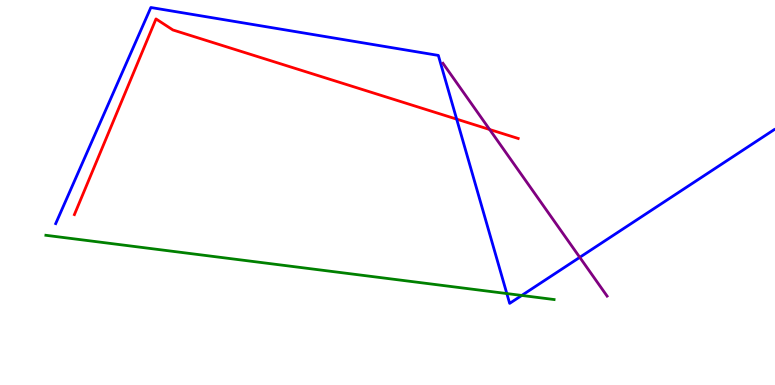[{'lines': ['blue', 'red'], 'intersections': [{'x': 5.89, 'y': 6.91}]}, {'lines': ['green', 'red'], 'intersections': []}, {'lines': ['purple', 'red'], 'intersections': [{'x': 6.32, 'y': 6.64}]}, {'lines': ['blue', 'green'], 'intersections': [{'x': 6.54, 'y': 2.38}, {'x': 6.73, 'y': 2.33}]}, {'lines': ['blue', 'purple'], 'intersections': [{'x': 7.48, 'y': 3.32}]}, {'lines': ['green', 'purple'], 'intersections': []}]